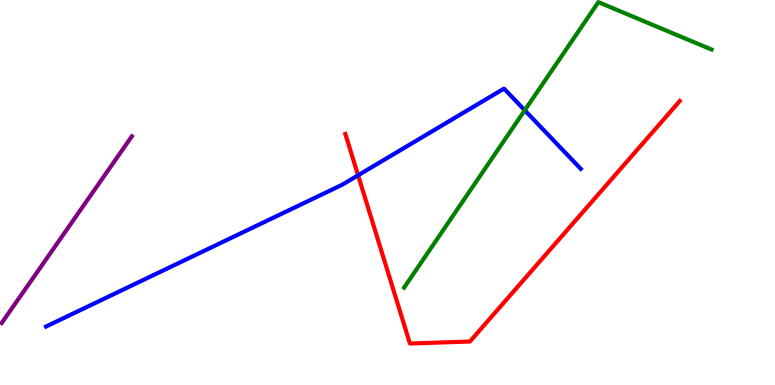[{'lines': ['blue', 'red'], 'intersections': [{'x': 4.62, 'y': 5.45}]}, {'lines': ['green', 'red'], 'intersections': []}, {'lines': ['purple', 'red'], 'intersections': []}, {'lines': ['blue', 'green'], 'intersections': [{'x': 6.77, 'y': 7.14}]}, {'lines': ['blue', 'purple'], 'intersections': []}, {'lines': ['green', 'purple'], 'intersections': []}]